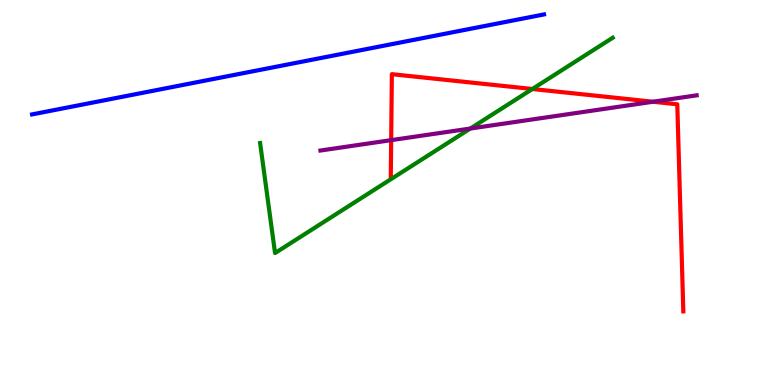[{'lines': ['blue', 'red'], 'intersections': []}, {'lines': ['green', 'red'], 'intersections': [{'x': 6.87, 'y': 7.69}]}, {'lines': ['purple', 'red'], 'intersections': [{'x': 5.05, 'y': 6.36}, {'x': 8.43, 'y': 7.36}]}, {'lines': ['blue', 'green'], 'intersections': []}, {'lines': ['blue', 'purple'], 'intersections': []}, {'lines': ['green', 'purple'], 'intersections': [{'x': 6.07, 'y': 6.66}]}]